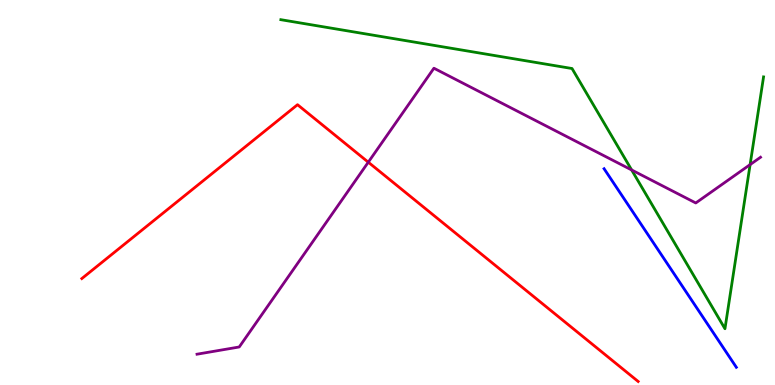[{'lines': ['blue', 'red'], 'intersections': []}, {'lines': ['green', 'red'], 'intersections': []}, {'lines': ['purple', 'red'], 'intersections': [{'x': 4.75, 'y': 5.79}]}, {'lines': ['blue', 'green'], 'intersections': []}, {'lines': ['blue', 'purple'], 'intersections': []}, {'lines': ['green', 'purple'], 'intersections': [{'x': 8.15, 'y': 5.59}, {'x': 9.68, 'y': 5.72}]}]